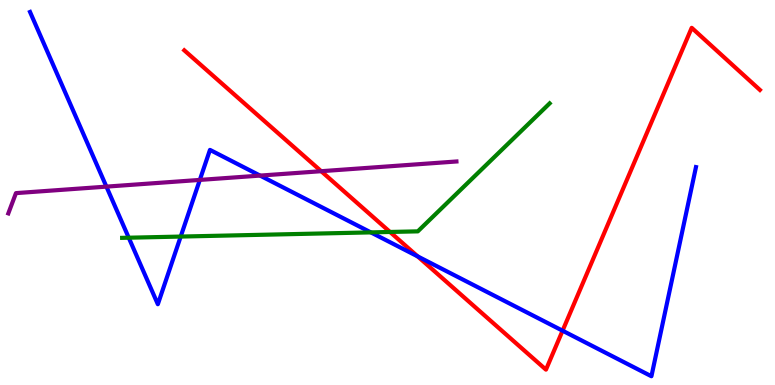[{'lines': ['blue', 'red'], 'intersections': [{'x': 5.39, 'y': 3.34}, {'x': 7.26, 'y': 1.41}]}, {'lines': ['green', 'red'], 'intersections': [{'x': 5.03, 'y': 3.97}]}, {'lines': ['purple', 'red'], 'intersections': [{'x': 4.14, 'y': 5.55}]}, {'lines': ['blue', 'green'], 'intersections': [{'x': 1.66, 'y': 3.83}, {'x': 2.33, 'y': 3.86}, {'x': 4.79, 'y': 3.96}]}, {'lines': ['blue', 'purple'], 'intersections': [{'x': 1.37, 'y': 5.15}, {'x': 2.58, 'y': 5.33}, {'x': 3.36, 'y': 5.44}]}, {'lines': ['green', 'purple'], 'intersections': []}]